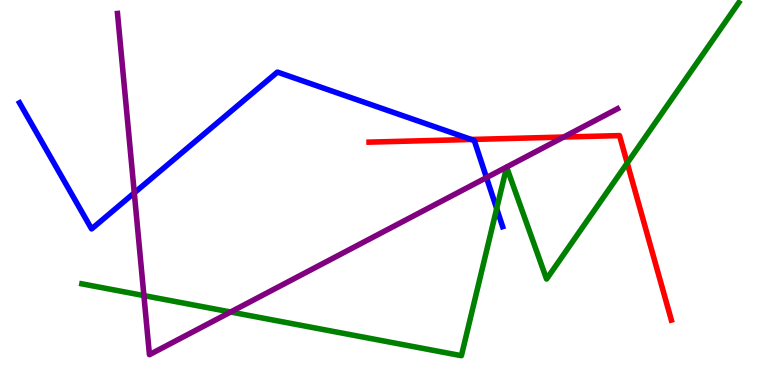[{'lines': ['blue', 'red'], 'intersections': [{'x': 6.08, 'y': 6.38}]}, {'lines': ['green', 'red'], 'intersections': [{'x': 8.09, 'y': 5.76}]}, {'lines': ['purple', 'red'], 'intersections': [{'x': 7.27, 'y': 6.44}]}, {'lines': ['blue', 'green'], 'intersections': [{'x': 6.41, 'y': 4.58}]}, {'lines': ['blue', 'purple'], 'intersections': [{'x': 1.73, 'y': 4.99}, {'x': 6.28, 'y': 5.39}]}, {'lines': ['green', 'purple'], 'intersections': [{'x': 1.86, 'y': 2.32}, {'x': 2.98, 'y': 1.9}]}]